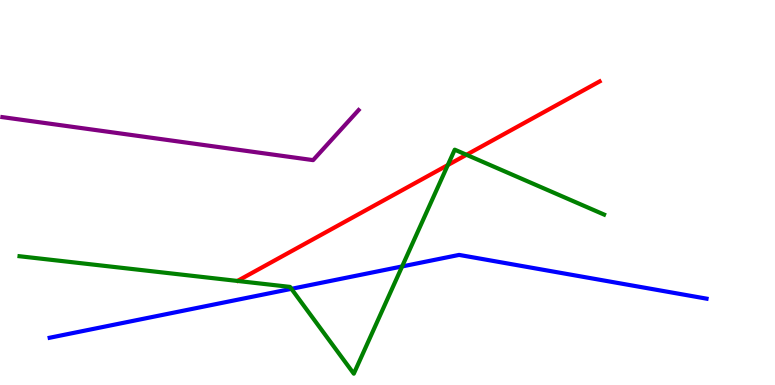[{'lines': ['blue', 'red'], 'intersections': []}, {'lines': ['green', 'red'], 'intersections': [{'x': 5.78, 'y': 5.71}, {'x': 6.02, 'y': 5.98}]}, {'lines': ['purple', 'red'], 'intersections': []}, {'lines': ['blue', 'green'], 'intersections': [{'x': 3.76, 'y': 2.5}, {'x': 5.19, 'y': 3.08}]}, {'lines': ['blue', 'purple'], 'intersections': []}, {'lines': ['green', 'purple'], 'intersections': []}]